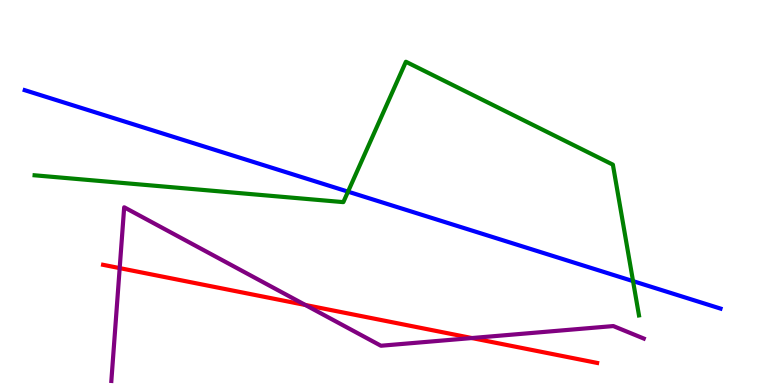[{'lines': ['blue', 'red'], 'intersections': []}, {'lines': ['green', 'red'], 'intersections': []}, {'lines': ['purple', 'red'], 'intersections': [{'x': 1.54, 'y': 3.04}, {'x': 3.94, 'y': 2.08}, {'x': 6.09, 'y': 1.22}]}, {'lines': ['blue', 'green'], 'intersections': [{'x': 4.49, 'y': 5.02}, {'x': 8.17, 'y': 2.7}]}, {'lines': ['blue', 'purple'], 'intersections': []}, {'lines': ['green', 'purple'], 'intersections': []}]